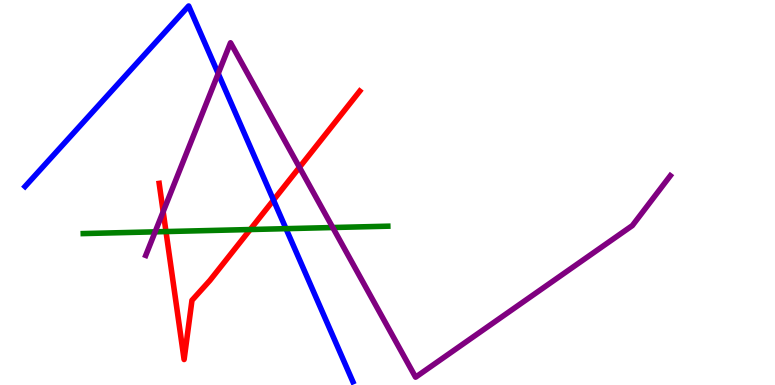[{'lines': ['blue', 'red'], 'intersections': [{'x': 3.53, 'y': 4.8}]}, {'lines': ['green', 'red'], 'intersections': [{'x': 2.14, 'y': 3.99}, {'x': 3.23, 'y': 4.04}]}, {'lines': ['purple', 'red'], 'intersections': [{'x': 2.11, 'y': 4.5}, {'x': 3.86, 'y': 5.65}]}, {'lines': ['blue', 'green'], 'intersections': [{'x': 3.69, 'y': 4.06}]}, {'lines': ['blue', 'purple'], 'intersections': [{'x': 2.82, 'y': 8.09}]}, {'lines': ['green', 'purple'], 'intersections': [{'x': 2.0, 'y': 3.98}, {'x': 4.29, 'y': 4.09}]}]